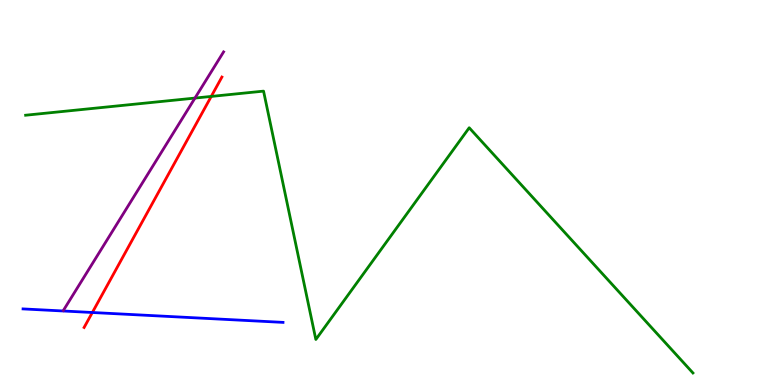[{'lines': ['blue', 'red'], 'intersections': [{'x': 1.19, 'y': 1.88}]}, {'lines': ['green', 'red'], 'intersections': [{'x': 2.73, 'y': 7.5}]}, {'lines': ['purple', 'red'], 'intersections': []}, {'lines': ['blue', 'green'], 'intersections': []}, {'lines': ['blue', 'purple'], 'intersections': []}, {'lines': ['green', 'purple'], 'intersections': [{'x': 2.52, 'y': 7.45}]}]